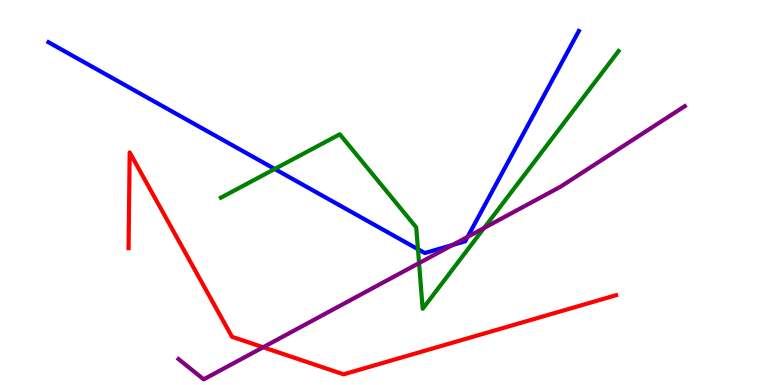[{'lines': ['blue', 'red'], 'intersections': []}, {'lines': ['green', 'red'], 'intersections': []}, {'lines': ['purple', 'red'], 'intersections': [{'x': 3.4, 'y': 0.98}]}, {'lines': ['blue', 'green'], 'intersections': [{'x': 3.54, 'y': 5.61}, {'x': 5.39, 'y': 3.53}]}, {'lines': ['blue', 'purple'], 'intersections': [{'x': 5.84, 'y': 3.64}, {'x': 6.03, 'y': 3.85}]}, {'lines': ['green', 'purple'], 'intersections': [{'x': 5.41, 'y': 3.17}, {'x': 6.25, 'y': 4.08}]}]